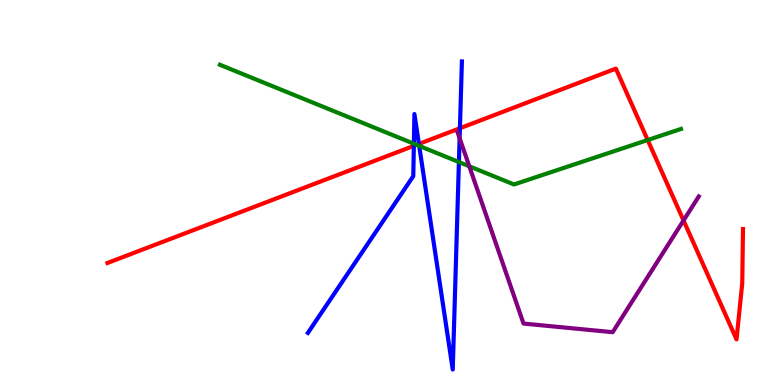[{'lines': ['blue', 'red'], 'intersections': [{'x': 5.34, 'y': 6.21}, {'x': 5.41, 'y': 6.26}, {'x': 5.93, 'y': 6.67}]}, {'lines': ['green', 'red'], 'intersections': [{'x': 5.38, 'y': 6.24}, {'x': 8.36, 'y': 6.36}]}, {'lines': ['purple', 'red'], 'intersections': [{'x': 8.82, 'y': 4.27}]}, {'lines': ['blue', 'green'], 'intersections': [{'x': 5.34, 'y': 6.27}, {'x': 5.41, 'y': 6.21}, {'x': 5.92, 'y': 5.79}]}, {'lines': ['blue', 'purple'], 'intersections': [{'x': 5.93, 'y': 6.41}]}, {'lines': ['green', 'purple'], 'intersections': [{'x': 6.06, 'y': 5.68}]}]